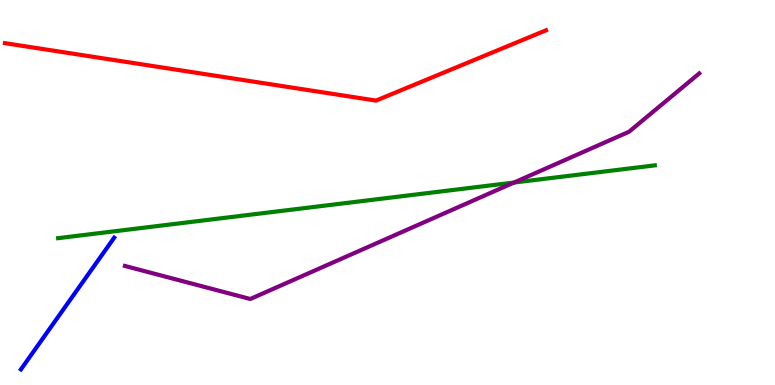[{'lines': ['blue', 'red'], 'intersections': []}, {'lines': ['green', 'red'], 'intersections': []}, {'lines': ['purple', 'red'], 'intersections': []}, {'lines': ['blue', 'green'], 'intersections': []}, {'lines': ['blue', 'purple'], 'intersections': []}, {'lines': ['green', 'purple'], 'intersections': [{'x': 6.63, 'y': 5.26}]}]